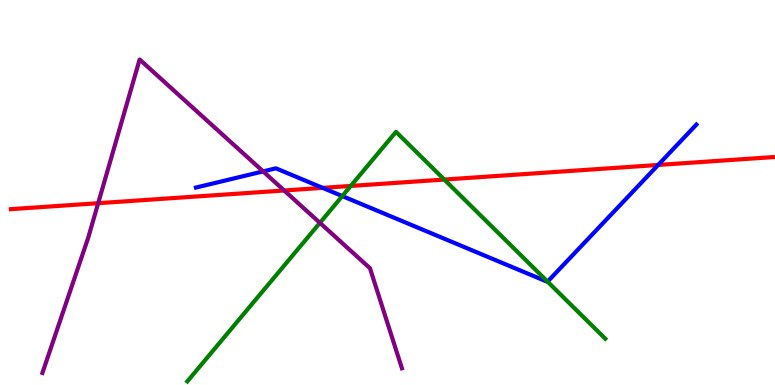[{'lines': ['blue', 'red'], 'intersections': [{'x': 4.16, 'y': 5.12}, {'x': 8.49, 'y': 5.72}]}, {'lines': ['green', 'red'], 'intersections': [{'x': 4.53, 'y': 5.17}, {'x': 5.73, 'y': 5.34}]}, {'lines': ['purple', 'red'], 'intersections': [{'x': 1.27, 'y': 4.72}, {'x': 3.67, 'y': 5.05}]}, {'lines': ['blue', 'green'], 'intersections': [{'x': 4.42, 'y': 4.91}, {'x': 7.07, 'y': 2.68}]}, {'lines': ['blue', 'purple'], 'intersections': [{'x': 3.4, 'y': 5.55}]}, {'lines': ['green', 'purple'], 'intersections': [{'x': 4.13, 'y': 4.21}]}]